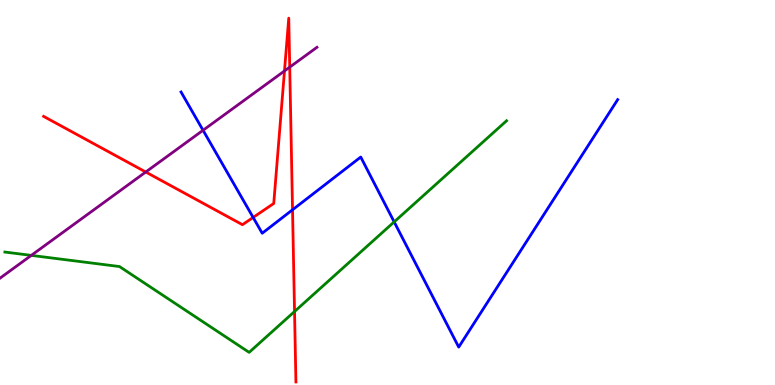[{'lines': ['blue', 'red'], 'intersections': [{'x': 3.27, 'y': 4.35}, {'x': 3.77, 'y': 4.55}]}, {'lines': ['green', 'red'], 'intersections': [{'x': 3.8, 'y': 1.91}]}, {'lines': ['purple', 'red'], 'intersections': [{'x': 1.88, 'y': 5.53}, {'x': 3.67, 'y': 8.16}, {'x': 3.74, 'y': 8.26}]}, {'lines': ['blue', 'green'], 'intersections': [{'x': 5.09, 'y': 4.24}]}, {'lines': ['blue', 'purple'], 'intersections': [{'x': 2.62, 'y': 6.62}]}, {'lines': ['green', 'purple'], 'intersections': [{'x': 0.404, 'y': 3.37}]}]